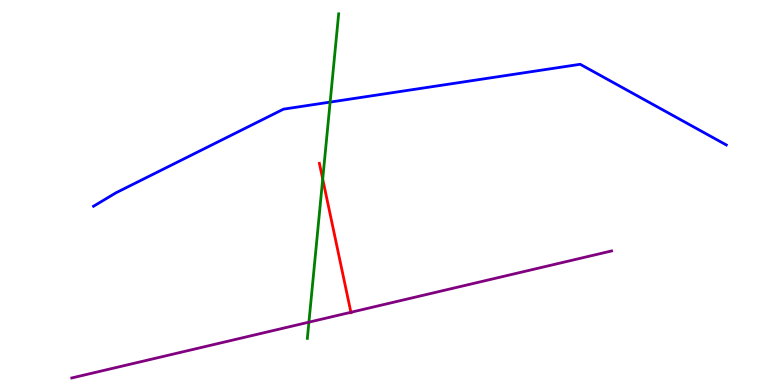[{'lines': ['blue', 'red'], 'intersections': []}, {'lines': ['green', 'red'], 'intersections': [{'x': 4.16, 'y': 5.35}]}, {'lines': ['purple', 'red'], 'intersections': [{'x': 4.53, 'y': 1.89}]}, {'lines': ['blue', 'green'], 'intersections': [{'x': 4.26, 'y': 7.35}]}, {'lines': ['blue', 'purple'], 'intersections': []}, {'lines': ['green', 'purple'], 'intersections': [{'x': 3.99, 'y': 1.63}]}]